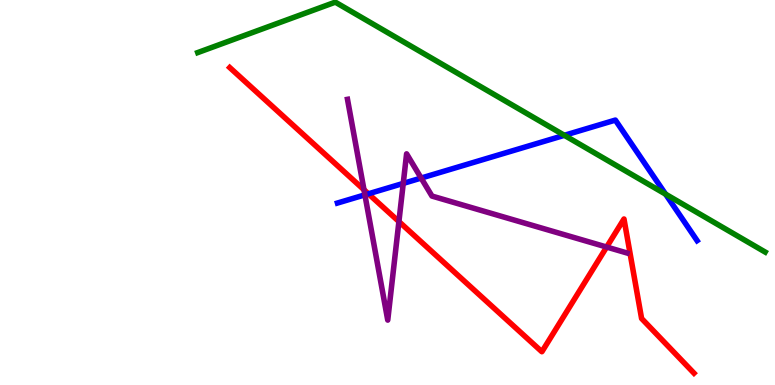[{'lines': ['blue', 'red'], 'intersections': [{'x': 4.75, 'y': 4.97}]}, {'lines': ['green', 'red'], 'intersections': []}, {'lines': ['purple', 'red'], 'intersections': [{'x': 4.7, 'y': 5.07}, {'x': 5.15, 'y': 4.24}, {'x': 7.83, 'y': 3.58}]}, {'lines': ['blue', 'green'], 'intersections': [{'x': 7.28, 'y': 6.49}, {'x': 8.59, 'y': 4.96}]}, {'lines': ['blue', 'purple'], 'intersections': [{'x': 4.71, 'y': 4.94}, {'x': 5.2, 'y': 5.24}, {'x': 5.43, 'y': 5.38}]}, {'lines': ['green', 'purple'], 'intersections': []}]